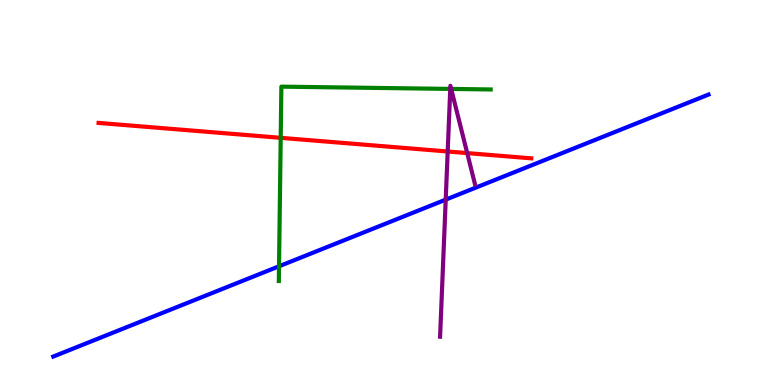[{'lines': ['blue', 'red'], 'intersections': []}, {'lines': ['green', 'red'], 'intersections': [{'x': 3.62, 'y': 6.42}]}, {'lines': ['purple', 'red'], 'intersections': [{'x': 5.78, 'y': 6.07}, {'x': 6.03, 'y': 6.02}]}, {'lines': ['blue', 'green'], 'intersections': [{'x': 3.6, 'y': 3.08}]}, {'lines': ['blue', 'purple'], 'intersections': [{'x': 5.75, 'y': 4.81}]}, {'lines': ['green', 'purple'], 'intersections': [{'x': 5.81, 'y': 7.69}, {'x': 5.82, 'y': 7.69}]}]